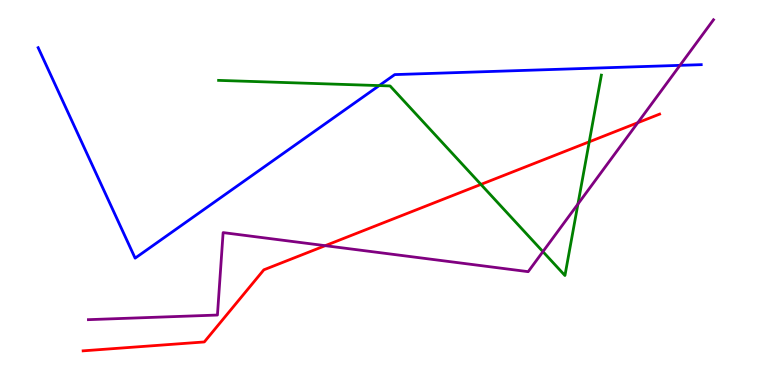[{'lines': ['blue', 'red'], 'intersections': []}, {'lines': ['green', 'red'], 'intersections': [{'x': 6.21, 'y': 5.21}, {'x': 7.6, 'y': 6.32}]}, {'lines': ['purple', 'red'], 'intersections': [{'x': 4.2, 'y': 3.62}, {'x': 8.23, 'y': 6.81}]}, {'lines': ['blue', 'green'], 'intersections': [{'x': 4.89, 'y': 7.78}]}, {'lines': ['blue', 'purple'], 'intersections': [{'x': 8.77, 'y': 8.3}]}, {'lines': ['green', 'purple'], 'intersections': [{'x': 7.01, 'y': 3.46}, {'x': 7.46, 'y': 4.7}]}]